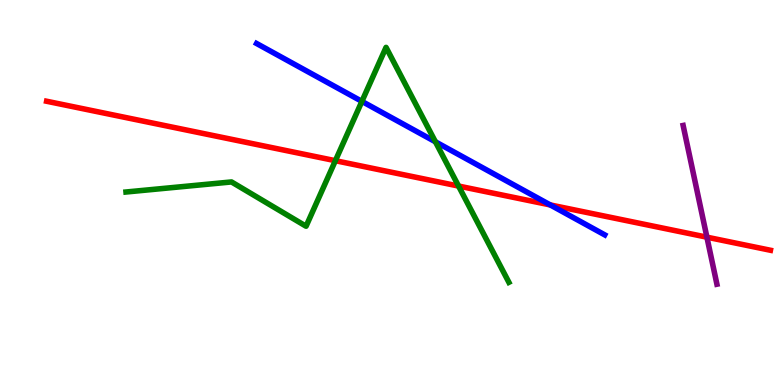[{'lines': ['blue', 'red'], 'intersections': [{'x': 7.1, 'y': 4.68}]}, {'lines': ['green', 'red'], 'intersections': [{'x': 4.33, 'y': 5.83}, {'x': 5.92, 'y': 5.17}]}, {'lines': ['purple', 'red'], 'intersections': [{'x': 9.12, 'y': 3.84}]}, {'lines': ['blue', 'green'], 'intersections': [{'x': 4.67, 'y': 7.37}, {'x': 5.62, 'y': 6.32}]}, {'lines': ['blue', 'purple'], 'intersections': []}, {'lines': ['green', 'purple'], 'intersections': []}]